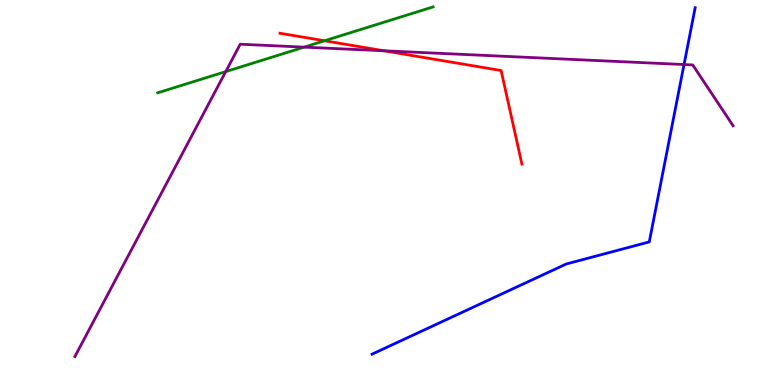[{'lines': ['blue', 'red'], 'intersections': []}, {'lines': ['green', 'red'], 'intersections': [{'x': 4.19, 'y': 8.94}]}, {'lines': ['purple', 'red'], 'intersections': [{'x': 4.96, 'y': 8.68}]}, {'lines': ['blue', 'green'], 'intersections': []}, {'lines': ['blue', 'purple'], 'intersections': [{'x': 8.83, 'y': 8.32}]}, {'lines': ['green', 'purple'], 'intersections': [{'x': 2.91, 'y': 8.14}, {'x': 3.92, 'y': 8.78}]}]